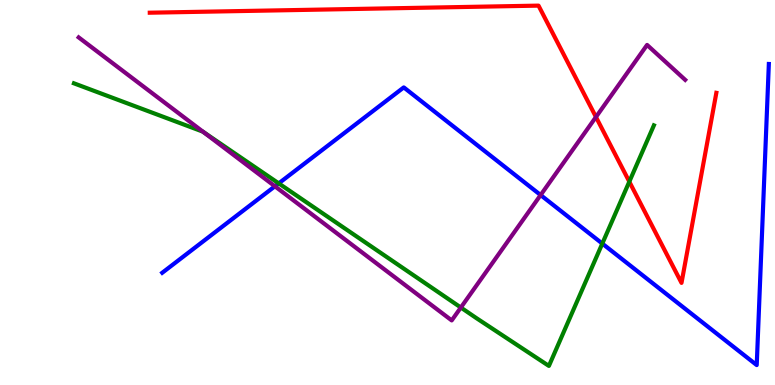[{'lines': ['blue', 'red'], 'intersections': []}, {'lines': ['green', 'red'], 'intersections': [{'x': 8.12, 'y': 5.28}]}, {'lines': ['purple', 'red'], 'intersections': [{'x': 7.69, 'y': 6.96}]}, {'lines': ['blue', 'green'], 'intersections': [{'x': 3.6, 'y': 5.24}, {'x': 7.77, 'y': 3.67}]}, {'lines': ['blue', 'purple'], 'intersections': [{'x': 3.55, 'y': 5.16}, {'x': 6.98, 'y': 4.93}]}, {'lines': ['green', 'purple'], 'intersections': [{'x': 2.62, 'y': 6.57}, {'x': 5.95, 'y': 2.01}]}]